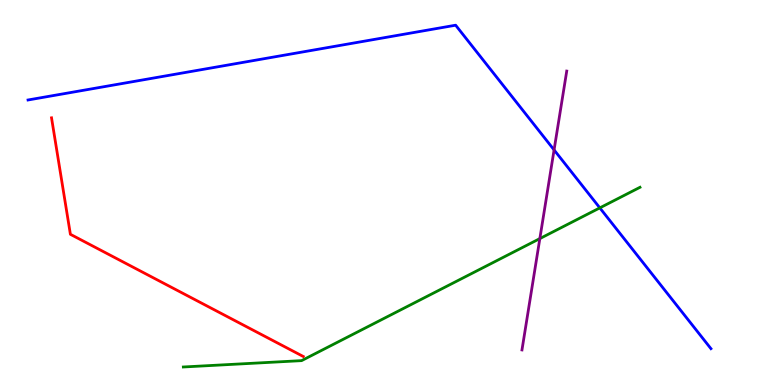[{'lines': ['blue', 'red'], 'intersections': []}, {'lines': ['green', 'red'], 'intersections': []}, {'lines': ['purple', 'red'], 'intersections': []}, {'lines': ['blue', 'green'], 'intersections': [{'x': 7.74, 'y': 4.6}]}, {'lines': ['blue', 'purple'], 'intersections': [{'x': 7.15, 'y': 6.11}]}, {'lines': ['green', 'purple'], 'intersections': [{'x': 6.97, 'y': 3.8}]}]